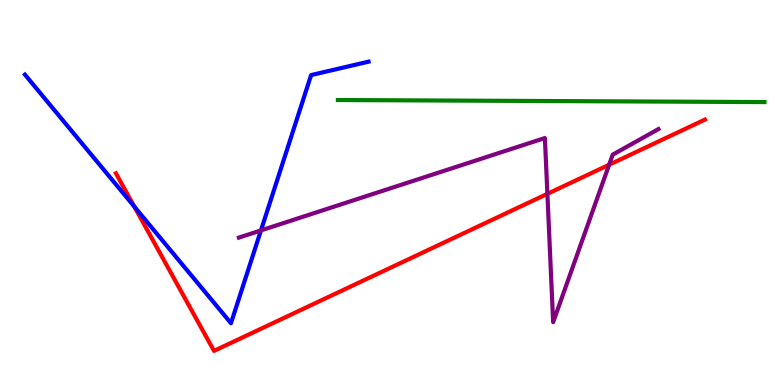[{'lines': ['blue', 'red'], 'intersections': [{'x': 1.73, 'y': 4.64}]}, {'lines': ['green', 'red'], 'intersections': []}, {'lines': ['purple', 'red'], 'intersections': [{'x': 7.06, 'y': 4.97}, {'x': 7.86, 'y': 5.72}]}, {'lines': ['blue', 'green'], 'intersections': []}, {'lines': ['blue', 'purple'], 'intersections': [{'x': 3.37, 'y': 4.02}]}, {'lines': ['green', 'purple'], 'intersections': []}]